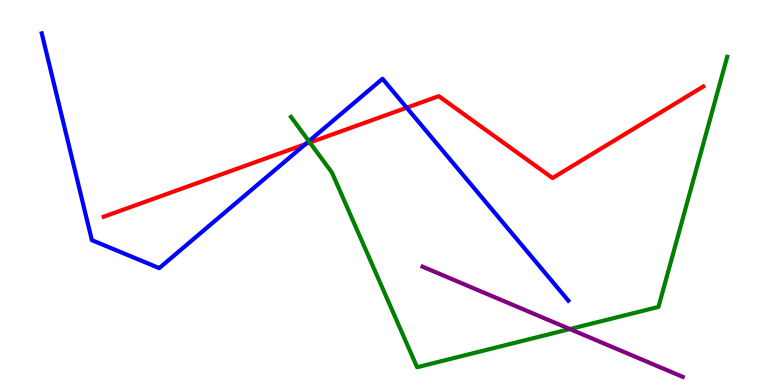[{'lines': ['blue', 'red'], 'intersections': [{'x': 3.94, 'y': 6.26}, {'x': 5.25, 'y': 7.2}]}, {'lines': ['green', 'red'], 'intersections': [{'x': 4.0, 'y': 6.3}]}, {'lines': ['purple', 'red'], 'intersections': []}, {'lines': ['blue', 'green'], 'intersections': [{'x': 3.99, 'y': 6.33}]}, {'lines': ['blue', 'purple'], 'intersections': []}, {'lines': ['green', 'purple'], 'intersections': [{'x': 7.35, 'y': 1.45}]}]